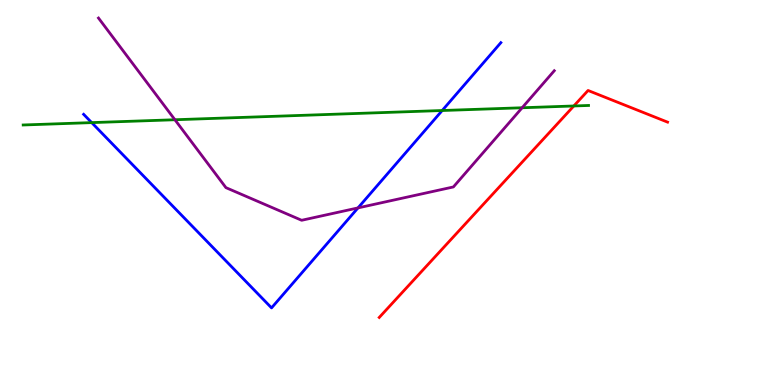[{'lines': ['blue', 'red'], 'intersections': []}, {'lines': ['green', 'red'], 'intersections': [{'x': 7.4, 'y': 7.25}]}, {'lines': ['purple', 'red'], 'intersections': []}, {'lines': ['blue', 'green'], 'intersections': [{'x': 1.18, 'y': 6.82}, {'x': 5.71, 'y': 7.13}]}, {'lines': ['blue', 'purple'], 'intersections': [{'x': 4.62, 'y': 4.6}]}, {'lines': ['green', 'purple'], 'intersections': [{'x': 2.26, 'y': 6.89}, {'x': 6.74, 'y': 7.2}]}]